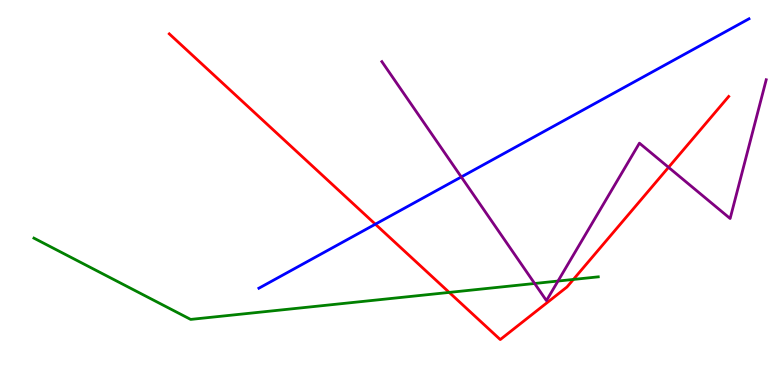[{'lines': ['blue', 'red'], 'intersections': [{'x': 4.84, 'y': 4.18}]}, {'lines': ['green', 'red'], 'intersections': [{'x': 5.8, 'y': 2.4}, {'x': 7.4, 'y': 2.74}]}, {'lines': ['purple', 'red'], 'intersections': [{'x': 8.63, 'y': 5.65}]}, {'lines': ['blue', 'green'], 'intersections': []}, {'lines': ['blue', 'purple'], 'intersections': [{'x': 5.95, 'y': 5.4}]}, {'lines': ['green', 'purple'], 'intersections': [{'x': 6.9, 'y': 2.64}, {'x': 7.2, 'y': 2.7}]}]